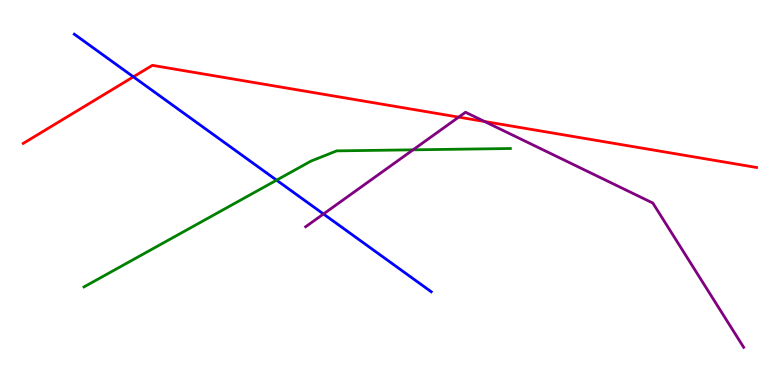[{'lines': ['blue', 'red'], 'intersections': [{'x': 1.72, 'y': 8.0}]}, {'lines': ['green', 'red'], 'intersections': []}, {'lines': ['purple', 'red'], 'intersections': [{'x': 5.92, 'y': 6.96}, {'x': 6.25, 'y': 6.84}]}, {'lines': ['blue', 'green'], 'intersections': [{'x': 3.57, 'y': 5.32}]}, {'lines': ['blue', 'purple'], 'intersections': [{'x': 4.17, 'y': 4.44}]}, {'lines': ['green', 'purple'], 'intersections': [{'x': 5.33, 'y': 6.11}]}]